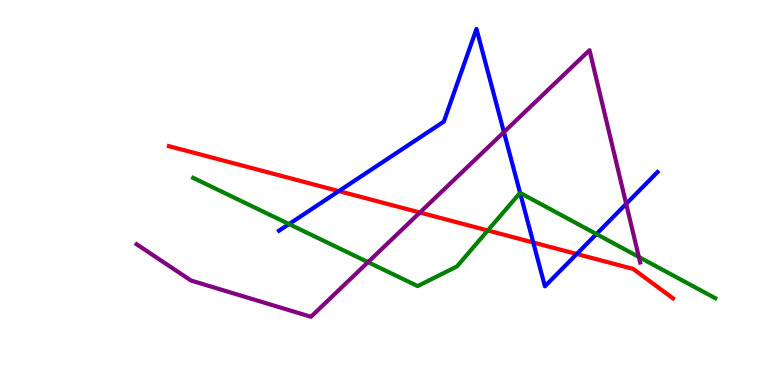[{'lines': ['blue', 'red'], 'intersections': [{'x': 4.37, 'y': 5.04}, {'x': 6.88, 'y': 3.7}, {'x': 7.44, 'y': 3.4}]}, {'lines': ['green', 'red'], 'intersections': [{'x': 6.29, 'y': 4.01}]}, {'lines': ['purple', 'red'], 'intersections': [{'x': 5.42, 'y': 4.48}]}, {'lines': ['blue', 'green'], 'intersections': [{'x': 3.73, 'y': 4.18}, {'x': 6.71, 'y': 4.99}, {'x': 7.7, 'y': 3.92}]}, {'lines': ['blue', 'purple'], 'intersections': [{'x': 6.5, 'y': 6.57}, {'x': 8.08, 'y': 4.7}]}, {'lines': ['green', 'purple'], 'intersections': [{'x': 4.75, 'y': 3.19}, {'x': 8.24, 'y': 3.33}]}]